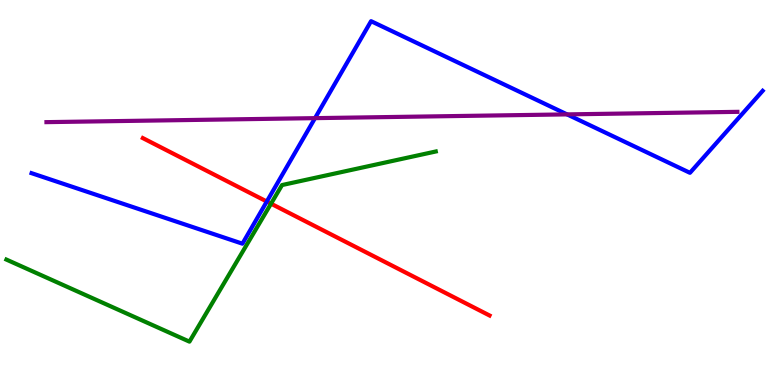[{'lines': ['blue', 'red'], 'intersections': [{'x': 3.44, 'y': 4.77}]}, {'lines': ['green', 'red'], 'intersections': [{'x': 3.5, 'y': 4.71}]}, {'lines': ['purple', 'red'], 'intersections': []}, {'lines': ['blue', 'green'], 'intersections': []}, {'lines': ['blue', 'purple'], 'intersections': [{'x': 4.06, 'y': 6.93}, {'x': 7.32, 'y': 7.03}]}, {'lines': ['green', 'purple'], 'intersections': []}]